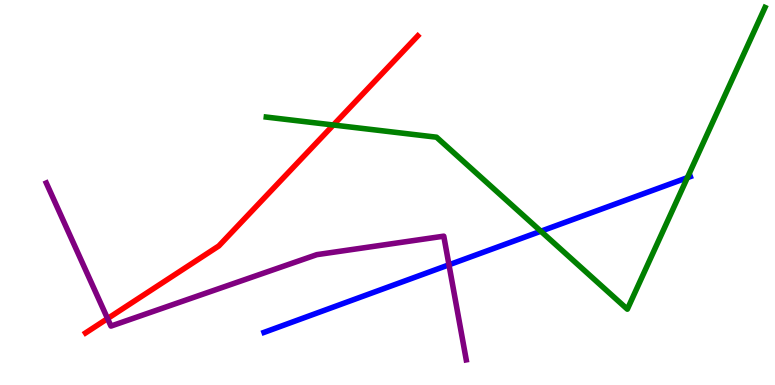[{'lines': ['blue', 'red'], 'intersections': []}, {'lines': ['green', 'red'], 'intersections': [{'x': 4.3, 'y': 6.75}]}, {'lines': ['purple', 'red'], 'intersections': [{'x': 1.39, 'y': 1.73}]}, {'lines': ['blue', 'green'], 'intersections': [{'x': 6.98, 'y': 3.99}, {'x': 8.87, 'y': 5.38}]}, {'lines': ['blue', 'purple'], 'intersections': [{'x': 5.79, 'y': 3.12}]}, {'lines': ['green', 'purple'], 'intersections': []}]